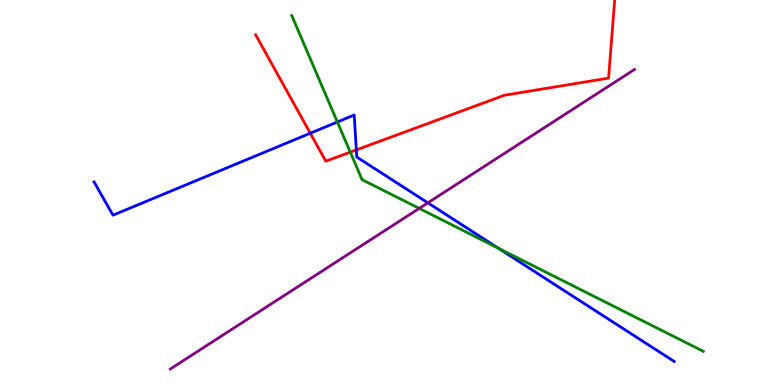[{'lines': ['blue', 'red'], 'intersections': [{'x': 4.0, 'y': 6.54}, {'x': 4.6, 'y': 6.11}]}, {'lines': ['green', 'red'], 'intersections': [{'x': 4.52, 'y': 6.05}]}, {'lines': ['purple', 'red'], 'intersections': []}, {'lines': ['blue', 'green'], 'intersections': [{'x': 4.35, 'y': 6.83}, {'x': 6.43, 'y': 3.55}]}, {'lines': ['blue', 'purple'], 'intersections': [{'x': 5.52, 'y': 4.73}]}, {'lines': ['green', 'purple'], 'intersections': [{'x': 5.41, 'y': 4.59}]}]